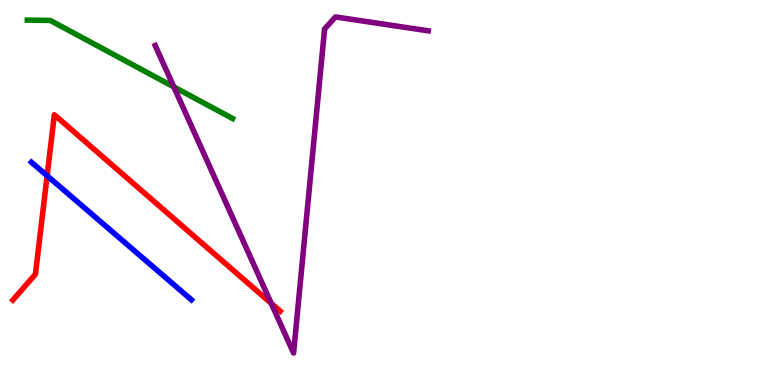[{'lines': ['blue', 'red'], 'intersections': [{'x': 0.608, 'y': 5.44}]}, {'lines': ['green', 'red'], 'intersections': []}, {'lines': ['purple', 'red'], 'intersections': [{'x': 3.5, 'y': 2.12}]}, {'lines': ['blue', 'green'], 'intersections': []}, {'lines': ['blue', 'purple'], 'intersections': []}, {'lines': ['green', 'purple'], 'intersections': [{'x': 2.24, 'y': 7.74}]}]